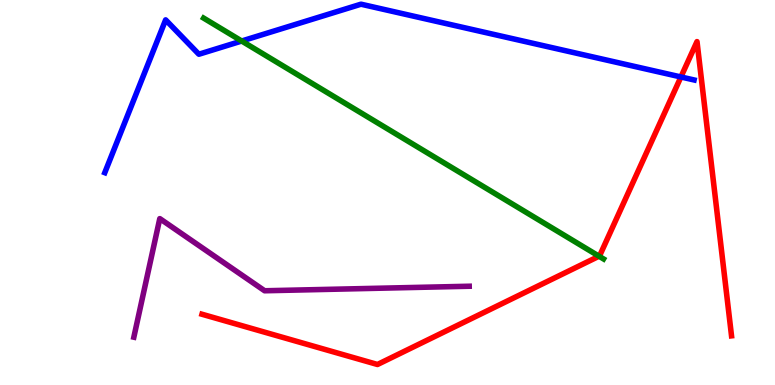[{'lines': ['blue', 'red'], 'intersections': [{'x': 8.79, 'y': 8.0}]}, {'lines': ['green', 'red'], 'intersections': [{'x': 7.73, 'y': 3.35}]}, {'lines': ['purple', 'red'], 'intersections': []}, {'lines': ['blue', 'green'], 'intersections': [{'x': 3.12, 'y': 8.93}]}, {'lines': ['blue', 'purple'], 'intersections': []}, {'lines': ['green', 'purple'], 'intersections': []}]